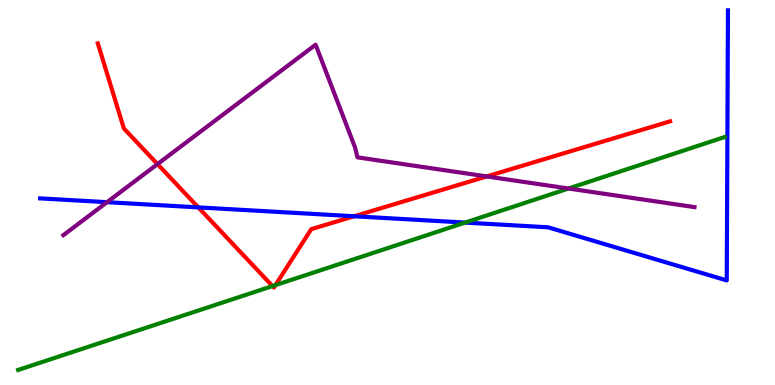[{'lines': ['blue', 'red'], 'intersections': [{'x': 2.56, 'y': 4.61}, {'x': 4.57, 'y': 4.38}]}, {'lines': ['green', 'red'], 'intersections': [{'x': 3.52, 'y': 2.57}, {'x': 3.55, 'y': 2.59}]}, {'lines': ['purple', 'red'], 'intersections': [{'x': 2.03, 'y': 5.74}, {'x': 6.28, 'y': 5.42}]}, {'lines': ['blue', 'green'], 'intersections': [{'x': 6.0, 'y': 4.22}]}, {'lines': ['blue', 'purple'], 'intersections': [{'x': 1.38, 'y': 4.75}]}, {'lines': ['green', 'purple'], 'intersections': [{'x': 7.34, 'y': 5.1}]}]